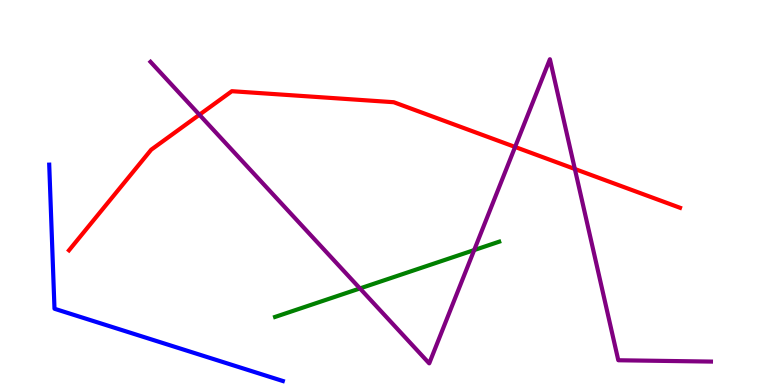[{'lines': ['blue', 'red'], 'intersections': []}, {'lines': ['green', 'red'], 'intersections': []}, {'lines': ['purple', 'red'], 'intersections': [{'x': 2.57, 'y': 7.02}, {'x': 6.65, 'y': 6.18}, {'x': 7.42, 'y': 5.61}]}, {'lines': ['blue', 'green'], 'intersections': []}, {'lines': ['blue', 'purple'], 'intersections': []}, {'lines': ['green', 'purple'], 'intersections': [{'x': 4.64, 'y': 2.51}, {'x': 6.12, 'y': 3.5}]}]